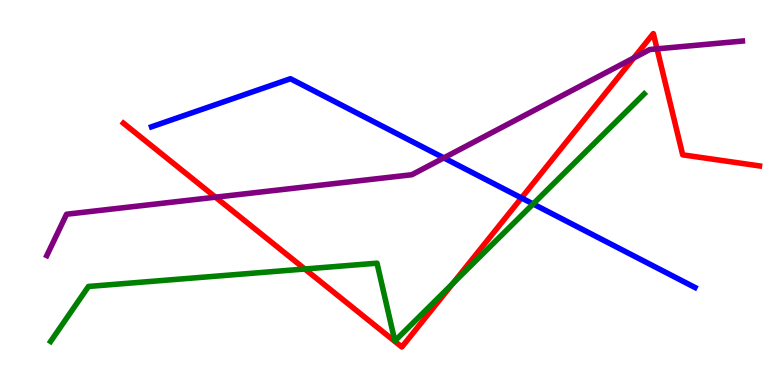[{'lines': ['blue', 'red'], 'intersections': [{'x': 6.73, 'y': 4.86}]}, {'lines': ['green', 'red'], 'intersections': [{'x': 3.93, 'y': 3.01}, {'x': 5.84, 'y': 2.63}]}, {'lines': ['purple', 'red'], 'intersections': [{'x': 2.78, 'y': 4.88}, {'x': 8.18, 'y': 8.49}, {'x': 8.48, 'y': 8.73}]}, {'lines': ['blue', 'green'], 'intersections': [{'x': 6.88, 'y': 4.7}]}, {'lines': ['blue', 'purple'], 'intersections': [{'x': 5.73, 'y': 5.9}]}, {'lines': ['green', 'purple'], 'intersections': []}]